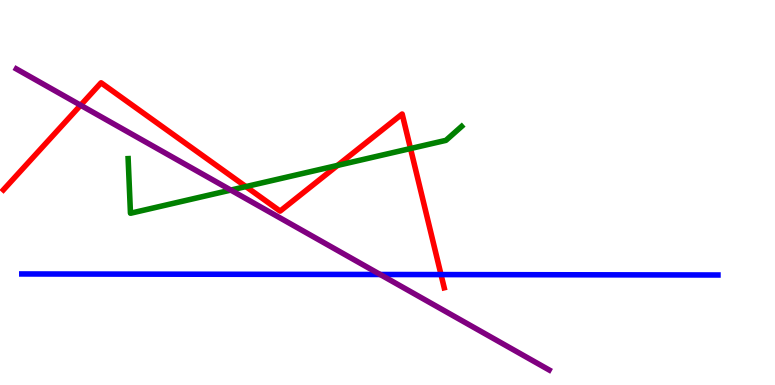[{'lines': ['blue', 'red'], 'intersections': [{'x': 5.69, 'y': 2.87}]}, {'lines': ['green', 'red'], 'intersections': [{'x': 3.17, 'y': 5.15}, {'x': 4.36, 'y': 5.7}, {'x': 5.3, 'y': 6.14}]}, {'lines': ['purple', 'red'], 'intersections': [{'x': 1.04, 'y': 7.27}]}, {'lines': ['blue', 'green'], 'intersections': []}, {'lines': ['blue', 'purple'], 'intersections': [{'x': 4.91, 'y': 2.87}]}, {'lines': ['green', 'purple'], 'intersections': [{'x': 2.98, 'y': 5.06}]}]